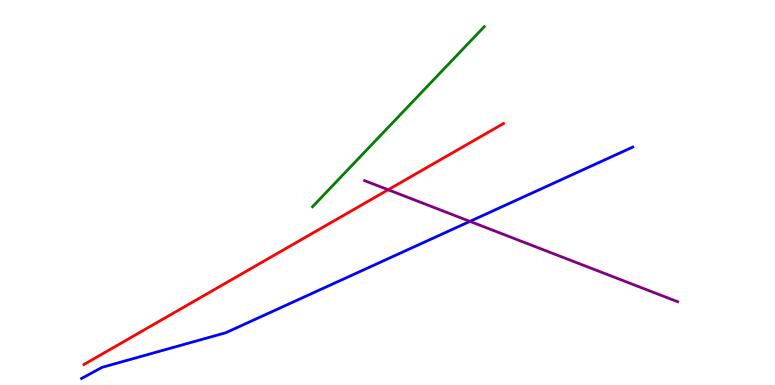[{'lines': ['blue', 'red'], 'intersections': []}, {'lines': ['green', 'red'], 'intersections': []}, {'lines': ['purple', 'red'], 'intersections': [{'x': 5.01, 'y': 5.07}]}, {'lines': ['blue', 'green'], 'intersections': []}, {'lines': ['blue', 'purple'], 'intersections': [{'x': 6.06, 'y': 4.25}]}, {'lines': ['green', 'purple'], 'intersections': []}]